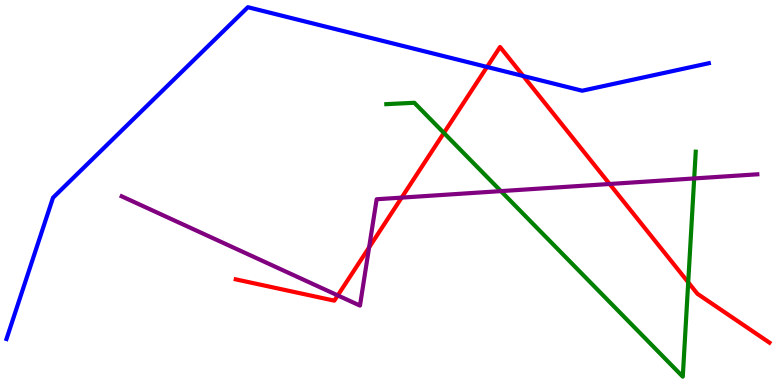[{'lines': ['blue', 'red'], 'intersections': [{'x': 6.28, 'y': 8.26}, {'x': 6.75, 'y': 8.03}]}, {'lines': ['green', 'red'], 'intersections': [{'x': 5.73, 'y': 6.55}, {'x': 8.88, 'y': 2.67}]}, {'lines': ['purple', 'red'], 'intersections': [{'x': 4.36, 'y': 2.33}, {'x': 4.76, 'y': 3.57}, {'x': 5.18, 'y': 4.87}, {'x': 7.87, 'y': 5.22}]}, {'lines': ['blue', 'green'], 'intersections': []}, {'lines': ['blue', 'purple'], 'intersections': []}, {'lines': ['green', 'purple'], 'intersections': [{'x': 6.46, 'y': 5.04}, {'x': 8.96, 'y': 5.37}]}]